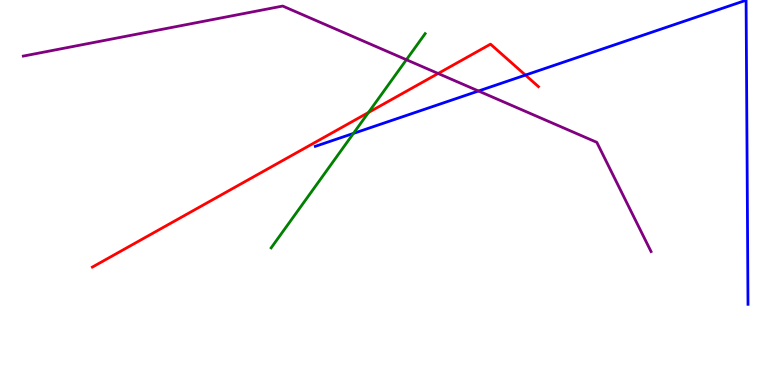[{'lines': ['blue', 'red'], 'intersections': [{'x': 6.78, 'y': 8.05}]}, {'lines': ['green', 'red'], 'intersections': [{'x': 4.75, 'y': 7.08}]}, {'lines': ['purple', 'red'], 'intersections': [{'x': 5.65, 'y': 8.09}]}, {'lines': ['blue', 'green'], 'intersections': [{'x': 4.56, 'y': 6.53}]}, {'lines': ['blue', 'purple'], 'intersections': [{'x': 6.17, 'y': 7.64}]}, {'lines': ['green', 'purple'], 'intersections': [{'x': 5.24, 'y': 8.45}]}]